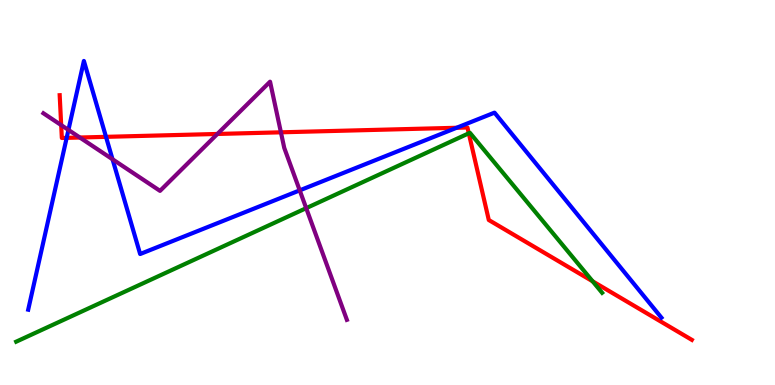[{'lines': ['blue', 'red'], 'intersections': [{'x': 0.86, 'y': 6.42}, {'x': 1.37, 'y': 6.45}, {'x': 5.89, 'y': 6.68}]}, {'lines': ['green', 'red'], 'intersections': [{'x': 6.05, 'y': 6.54}, {'x': 7.65, 'y': 2.69}]}, {'lines': ['purple', 'red'], 'intersections': [{'x': 0.79, 'y': 6.75}, {'x': 1.03, 'y': 6.43}, {'x': 2.8, 'y': 6.52}, {'x': 3.62, 'y': 6.56}]}, {'lines': ['blue', 'green'], 'intersections': []}, {'lines': ['blue', 'purple'], 'intersections': [{'x': 0.883, 'y': 6.63}, {'x': 1.45, 'y': 5.86}, {'x': 3.87, 'y': 5.06}]}, {'lines': ['green', 'purple'], 'intersections': [{'x': 3.95, 'y': 4.59}]}]